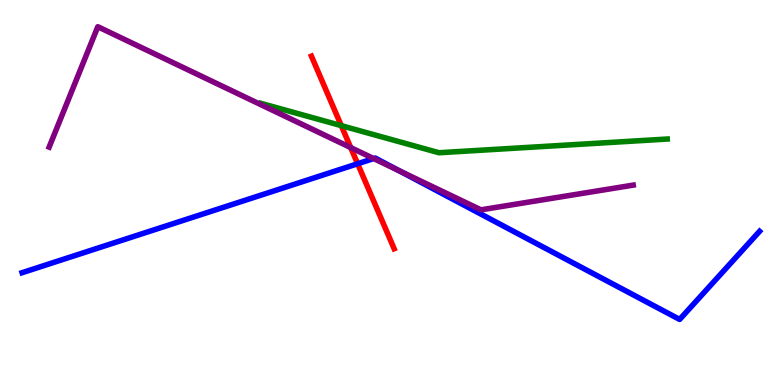[{'lines': ['blue', 'red'], 'intersections': [{'x': 4.61, 'y': 5.75}]}, {'lines': ['green', 'red'], 'intersections': [{'x': 4.4, 'y': 6.74}]}, {'lines': ['purple', 'red'], 'intersections': [{'x': 4.53, 'y': 6.17}]}, {'lines': ['blue', 'green'], 'intersections': []}, {'lines': ['blue', 'purple'], 'intersections': [{'x': 4.82, 'y': 5.88}, {'x': 5.15, 'y': 5.57}]}, {'lines': ['green', 'purple'], 'intersections': []}]